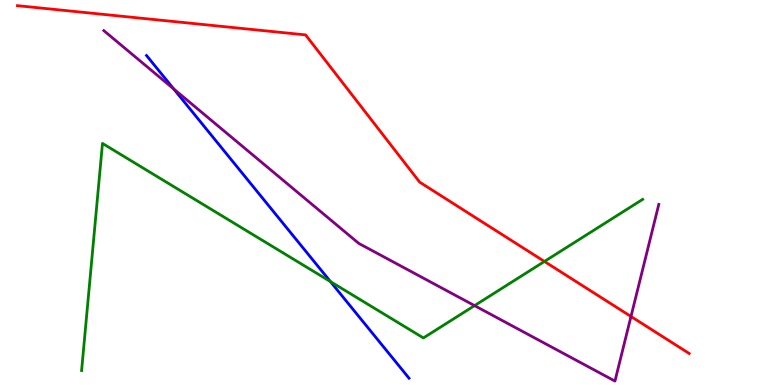[{'lines': ['blue', 'red'], 'intersections': []}, {'lines': ['green', 'red'], 'intersections': [{'x': 7.02, 'y': 3.21}]}, {'lines': ['purple', 'red'], 'intersections': [{'x': 8.14, 'y': 1.78}]}, {'lines': ['blue', 'green'], 'intersections': [{'x': 4.26, 'y': 2.69}]}, {'lines': ['blue', 'purple'], 'intersections': [{'x': 2.24, 'y': 7.69}]}, {'lines': ['green', 'purple'], 'intersections': [{'x': 6.12, 'y': 2.06}]}]